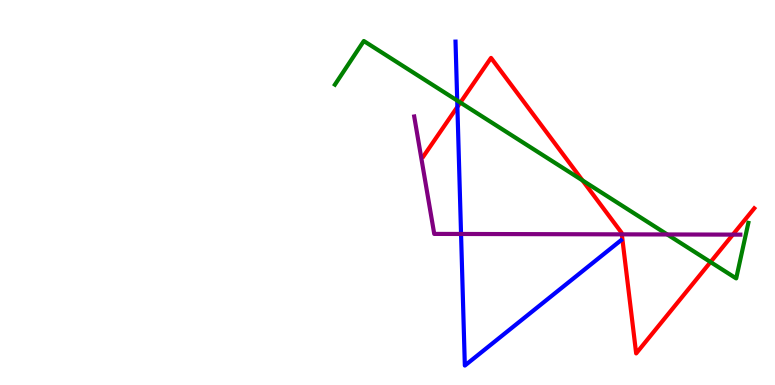[{'lines': ['blue', 'red'], 'intersections': [{'x': 5.9, 'y': 7.22}]}, {'lines': ['green', 'red'], 'intersections': [{'x': 5.94, 'y': 7.34}, {'x': 7.52, 'y': 5.31}, {'x': 9.17, 'y': 3.19}]}, {'lines': ['purple', 'red'], 'intersections': [{'x': 8.02, 'y': 3.91}, {'x': 9.46, 'y': 3.91}]}, {'lines': ['blue', 'green'], 'intersections': [{'x': 5.9, 'y': 7.39}]}, {'lines': ['blue', 'purple'], 'intersections': [{'x': 5.95, 'y': 3.92}]}, {'lines': ['green', 'purple'], 'intersections': [{'x': 8.61, 'y': 3.91}]}]